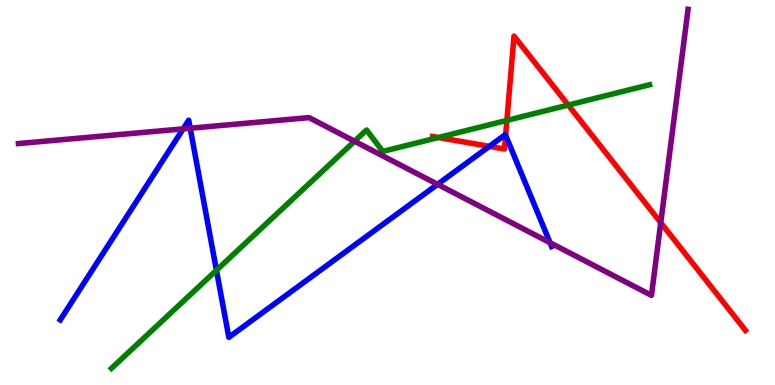[{'lines': ['blue', 'red'], 'intersections': [{'x': 6.31, 'y': 6.2}, {'x': 6.52, 'y': 6.49}]}, {'lines': ['green', 'red'], 'intersections': [{'x': 5.66, 'y': 6.43}, {'x': 6.54, 'y': 6.87}, {'x': 7.33, 'y': 7.27}]}, {'lines': ['purple', 'red'], 'intersections': [{'x': 8.53, 'y': 4.22}]}, {'lines': ['blue', 'green'], 'intersections': [{'x': 2.79, 'y': 2.98}]}, {'lines': ['blue', 'purple'], 'intersections': [{'x': 2.36, 'y': 6.65}, {'x': 2.45, 'y': 6.67}, {'x': 5.65, 'y': 5.21}, {'x': 7.1, 'y': 3.7}]}, {'lines': ['green', 'purple'], 'intersections': [{'x': 4.57, 'y': 6.33}]}]